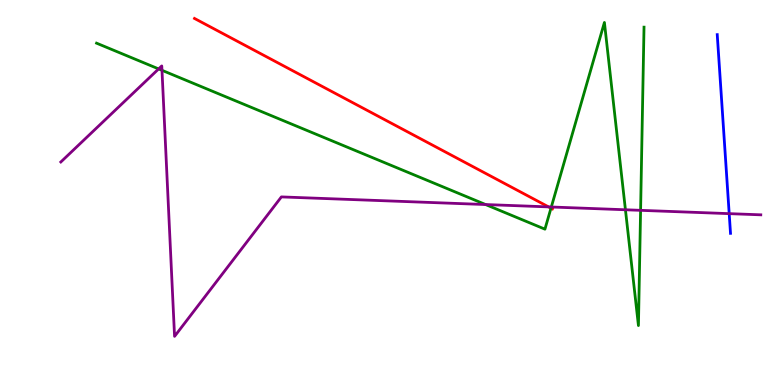[{'lines': ['blue', 'red'], 'intersections': []}, {'lines': ['green', 'red'], 'intersections': [{'x': 7.11, 'y': 4.59}]}, {'lines': ['purple', 'red'], 'intersections': [{'x': 7.08, 'y': 4.63}]}, {'lines': ['blue', 'green'], 'intersections': []}, {'lines': ['blue', 'purple'], 'intersections': [{'x': 9.41, 'y': 4.45}]}, {'lines': ['green', 'purple'], 'intersections': [{'x': 2.05, 'y': 8.21}, {'x': 2.09, 'y': 8.17}, {'x': 6.27, 'y': 4.69}, {'x': 7.11, 'y': 4.62}, {'x': 8.07, 'y': 4.55}, {'x': 8.27, 'y': 4.54}]}]